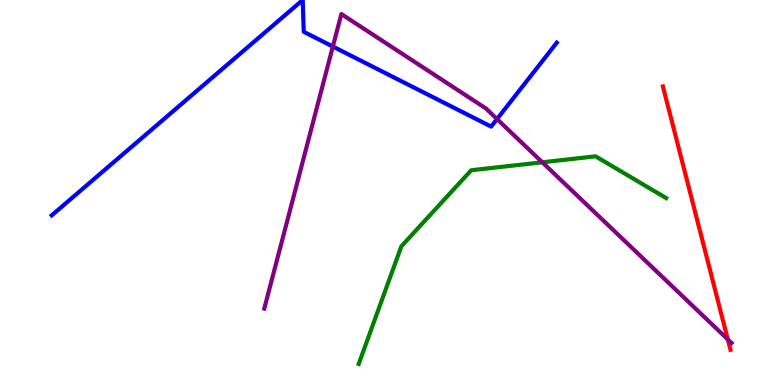[{'lines': ['blue', 'red'], 'intersections': []}, {'lines': ['green', 'red'], 'intersections': []}, {'lines': ['purple', 'red'], 'intersections': [{'x': 9.39, 'y': 1.18}]}, {'lines': ['blue', 'green'], 'intersections': []}, {'lines': ['blue', 'purple'], 'intersections': [{'x': 4.29, 'y': 8.79}, {'x': 6.41, 'y': 6.91}]}, {'lines': ['green', 'purple'], 'intersections': [{'x': 7.0, 'y': 5.78}]}]